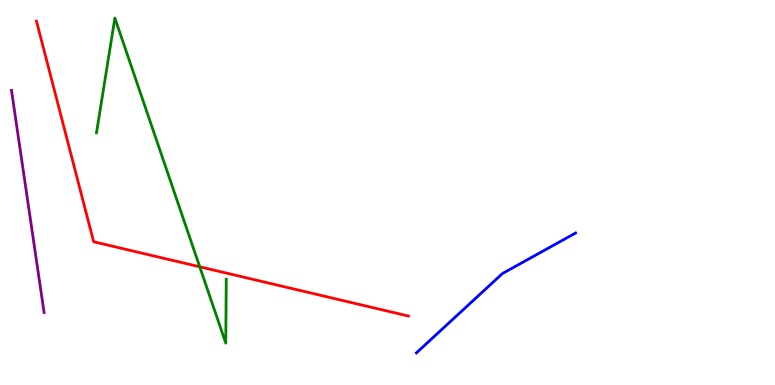[{'lines': ['blue', 'red'], 'intersections': []}, {'lines': ['green', 'red'], 'intersections': [{'x': 2.58, 'y': 3.07}]}, {'lines': ['purple', 'red'], 'intersections': []}, {'lines': ['blue', 'green'], 'intersections': []}, {'lines': ['blue', 'purple'], 'intersections': []}, {'lines': ['green', 'purple'], 'intersections': []}]